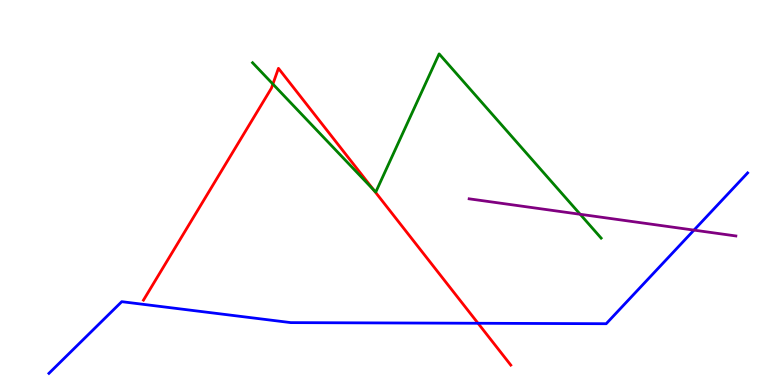[{'lines': ['blue', 'red'], 'intersections': [{'x': 6.17, 'y': 1.6}]}, {'lines': ['green', 'red'], 'intersections': [{'x': 3.52, 'y': 7.82}, {'x': 4.82, 'y': 5.07}]}, {'lines': ['purple', 'red'], 'intersections': []}, {'lines': ['blue', 'green'], 'intersections': []}, {'lines': ['blue', 'purple'], 'intersections': [{'x': 8.95, 'y': 4.02}]}, {'lines': ['green', 'purple'], 'intersections': [{'x': 7.49, 'y': 4.43}]}]